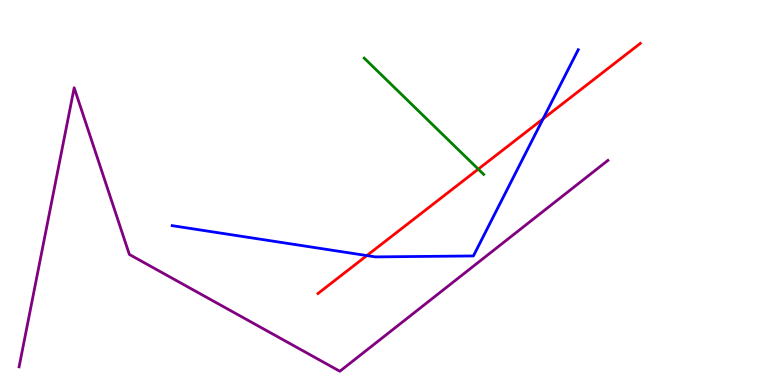[{'lines': ['blue', 'red'], 'intersections': [{'x': 4.73, 'y': 3.36}, {'x': 7.01, 'y': 6.91}]}, {'lines': ['green', 'red'], 'intersections': [{'x': 6.17, 'y': 5.61}]}, {'lines': ['purple', 'red'], 'intersections': []}, {'lines': ['blue', 'green'], 'intersections': []}, {'lines': ['blue', 'purple'], 'intersections': []}, {'lines': ['green', 'purple'], 'intersections': []}]